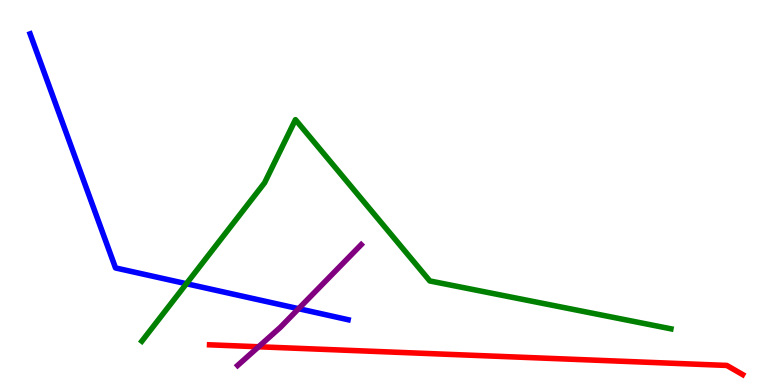[{'lines': ['blue', 'red'], 'intersections': []}, {'lines': ['green', 'red'], 'intersections': []}, {'lines': ['purple', 'red'], 'intersections': [{'x': 3.34, 'y': 0.993}]}, {'lines': ['blue', 'green'], 'intersections': [{'x': 2.41, 'y': 2.63}]}, {'lines': ['blue', 'purple'], 'intersections': [{'x': 3.85, 'y': 1.98}]}, {'lines': ['green', 'purple'], 'intersections': []}]